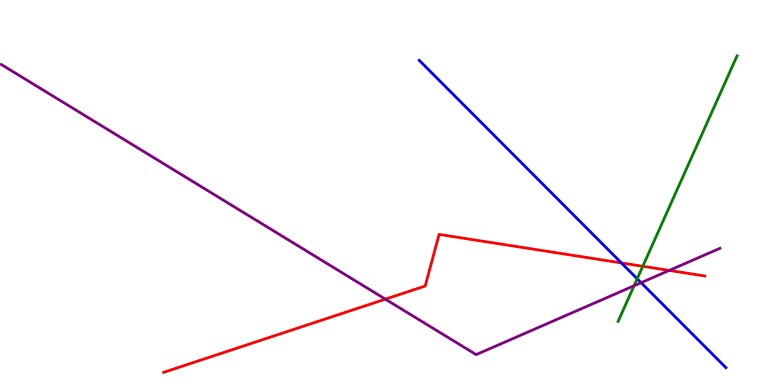[{'lines': ['blue', 'red'], 'intersections': [{'x': 8.02, 'y': 3.17}]}, {'lines': ['green', 'red'], 'intersections': [{'x': 8.29, 'y': 3.08}]}, {'lines': ['purple', 'red'], 'intersections': [{'x': 4.97, 'y': 2.23}, {'x': 8.64, 'y': 2.98}]}, {'lines': ['blue', 'green'], 'intersections': [{'x': 8.22, 'y': 2.76}]}, {'lines': ['blue', 'purple'], 'intersections': [{'x': 8.27, 'y': 2.66}]}, {'lines': ['green', 'purple'], 'intersections': [{'x': 8.18, 'y': 2.58}]}]